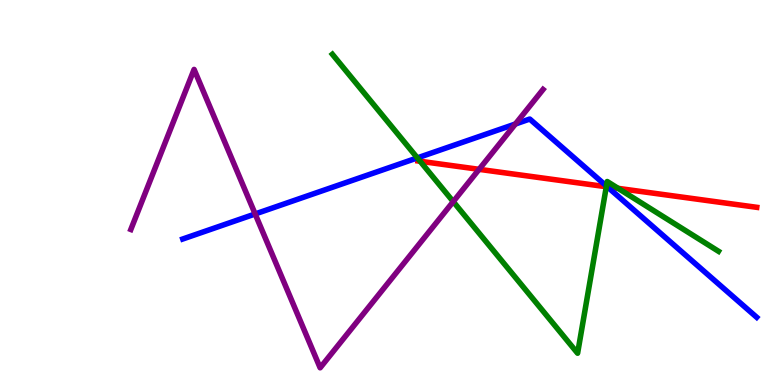[{'lines': ['blue', 'red'], 'intersections': [{'x': 7.84, 'y': 5.15}]}, {'lines': ['green', 'red'], 'intersections': [{'x': 5.42, 'y': 5.81}, {'x': 7.82, 'y': 5.15}, {'x': 7.98, 'y': 5.11}]}, {'lines': ['purple', 'red'], 'intersections': [{'x': 6.18, 'y': 5.6}]}, {'lines': ['blue', 'green'], 'intersections': [{'x': 5.39, 'y': 5.9}, {'x': 7.82, 'y': 5.17}]}, {'lines': ['blue', 'purple'], 'intersections': [{'x': 3.29, 'y': 4.44}, {'x': 6.65, 'y': 6.78}]}, {'lines': ['green', 'purple'], 'intersections': [{'x': 5.85, 'y': 4.76}]}]